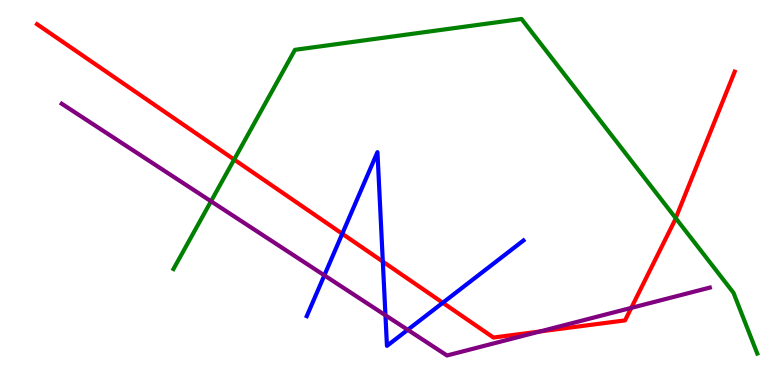[{'lines': ['blue', 'red'], 'intersections': [{'x': 4.42, 'y': 3.93}, {'x': 4.94, 'y': 3.21}, {'x': 5.71, 'y': 2.14}]}, {'lines': ['green', 'red'], 'intersections': [{'x': 3.02, 'y': 5.86}, {'x': 8.72, 'y': 4.33}]}, {'lines': ['purple', 'red'], 'intersections': [{'x': 6.97, 'y': 1.39}, {'x': 8.15, 'y': 2.0}]}, {'lines': ['blue', 'green'], 'intersections': []}, {'lines': ['blue', 'purple'], 'intersections': [{'x': 4.19, 'y': 2.85}, {'x': 4.97, 'y': 1.81}, {'x': 5.26, 'y': 1.43}]}, {'lines': ['green', 'purple'], 'intersections': [{'x': 2.72, 'y': 4.77}]}]